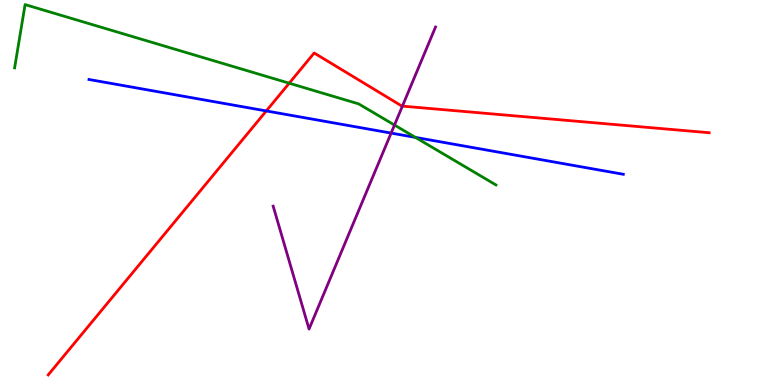[{'lines': ['blue', 'red'], 'intersections': [{'x': 3.44, 'y': 7.12}]}, {'lines': ['green', 'red'], 'intersections': [{'x': 3.73, 'y': 7.84}]}, {'lines': ['purple', 'red'], 'intersections': [{'x': 5.19, 'y': 7.24}]}, {'lines': ['blue', 'green'], 'intersections': [{'x': 5.36, 'y': 6.43}]}, {'lines': ['blue', 'purple'], 'intersections': [{'x': 5.05, 'y': 6.54}]}, {'lines': ['green', 'purple'], 'intersections': [{'x': 5.09, 'y': 6.75}]}]